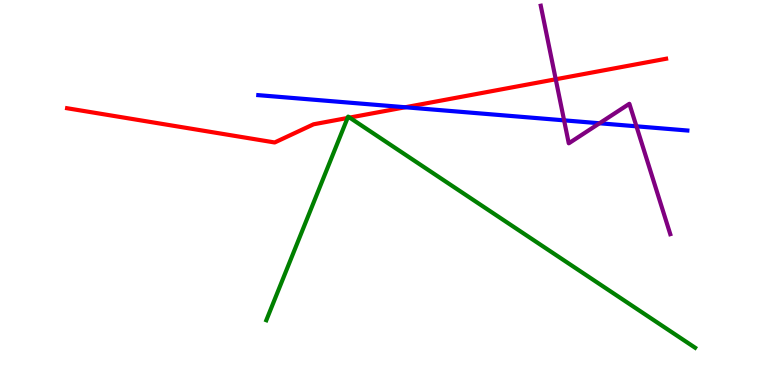[{'lines': ['blue', 'red'], 'intersections': [{'x': 5.23, 'y': 7.21}]}, {'lines': ['green', 'red'], 'intersections': [{'x': 4.48, 'y': 6.94}, {'x': 4.51, 'y': 6.95}]}, {'lines': ['purple', 'red'], 'intersections': [{'x': 7.17, 'y': 7.94}]}, {'lines': ['blue', 'green'], 'intersections': []}, {'lines': ['blue', 'purple'], 'intersections': [{'x': 7.28, 'y': 6.87}, {'x': 7.74, 'y': 6.8}, {'x': 8.21, 'y': 6.72}]}, {'lines': ['green', 'purple'], 'intersections': []}]